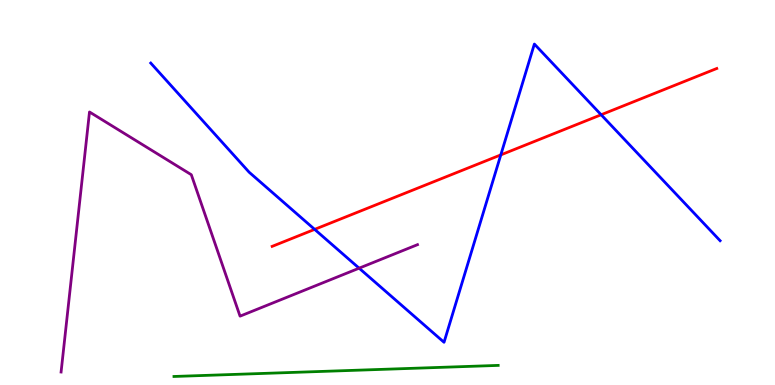[{'lines': ['blue', 'red'], 'intersections': [{'x': 4.06, 'y': 4.04}, {'x': 6.46, 'y': 5.98}, {'x': 7.76, 'y': 7.02}]}, {'lines': ['green', 'red'], 'intersections': []}, {'lines': ['purple', 'red'], 'intersections': []}, {'lines': ['blue', 'green'], 'intersections': []}, {'lines': ['blue', 'purple'], 'intersections': [{'x': 4.63, 'y': 3.03}]}, {'lines': ['green', 'purple'], 'intersections': []}]